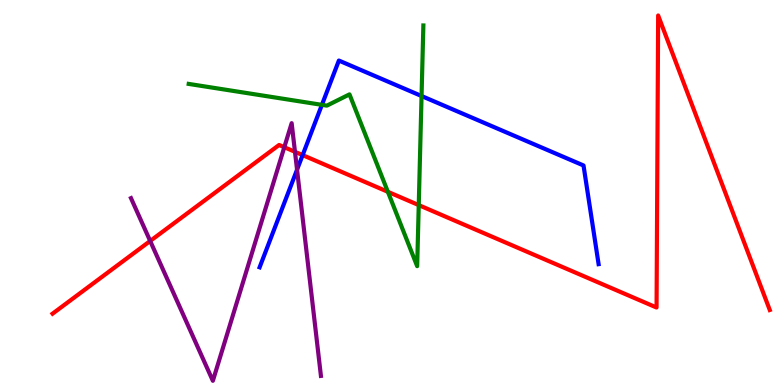[{'lines': ['blue', 'red'], 'intersections': [{'x': 3.9, 'y': 5.97}]}, {'lines': ['green', 'red'], 'intersections': [{'x': 5.0, 'y': 5.02}, {'x': 5.4, 'y': 4.67}]}, {'lines': ['purple', 'red'], 'intersections': [{'x': 1.94, 'y': 3.74}, {'x': 3.67, 'y': 6.18}, {'x': 3.81, 'y': 6.06}]}, {'lines': ['blue', 'green'], 'intersections': [{'x': 4.15, 'y': 7.28}, {'x': 5.44, 'y': 7.51}]}, {'lines': ['blue', 'purple'], 'intersections': [{'x': 3.83, 'y': 5.59}]}, {'lines': ['green', 'purple'], 'intersections': []}]